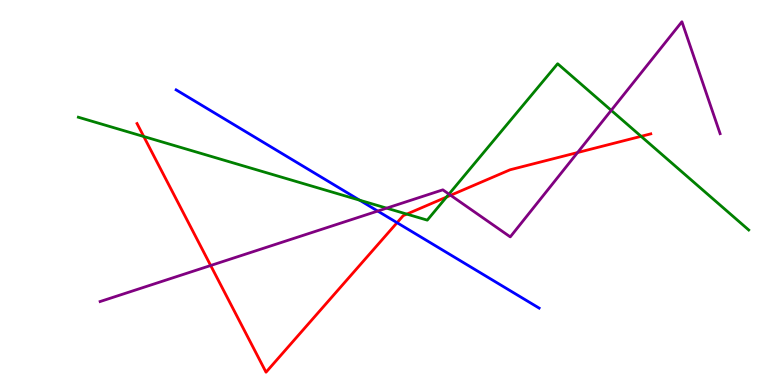[{'lines': ['blue', 'red'], 'intersections': [{'x': 5.12, 'y': 4.22}]}, {'lines': ['green', 'red'], 'intersections': [{'x': 1.85, 'y': 6.45}, {'x': 5.25, 'y': 4.44}, {'x': 5.76, 'y': 4.88}, {'x': 8.27, 'y': 6.46}]}, {'lines': ['purple', 'red'], 'intersections': [{'x': 2.72, 'y': 3.1}, {'x': 5.81, 'y': 4.93}, {'x': 7.45, 'y': 6.04}]}, {'lines': ['blue', 'green'], 'intersections': [{'x': 4.64, 'y': 4.8}]}, {'lines': ['blue', 'purple'], 'intersections': [{'x': 4.87, 'y': 4.52}]}, {'lines': ['green', 'purple'], 'intersections': [{'x': 4.99, 'y': 4.59}, {'x': 5.79, 'y': 4.96}, {'x': 7.89, 'y': 7.13}]}]